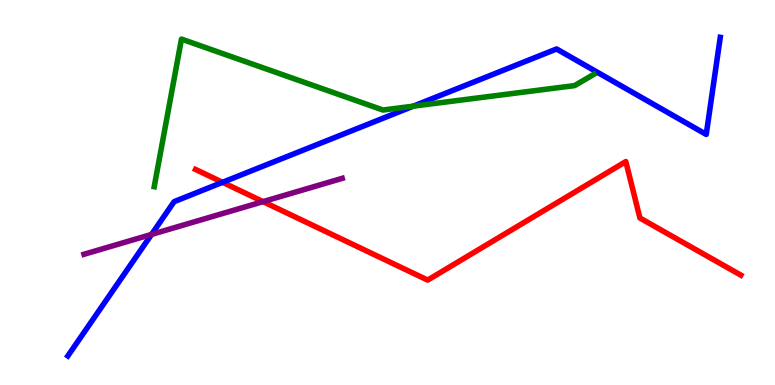[{'lines': ['blue', 'red'], 'intersections': [{'x': 2.87, 'y': 5.26}]}, {'lines': ['green', 'red'], 'intersections': []}, {'lines': ['purple', 'red'], 'intersections': [{'x': 3.39, 'y': 4.76}]}, {'lines': ['blue', 'green'], 'intersections': [{'x': 5.33, 'y': 7.24}]}, {'lines': ['blue', 'purple'], 'intersections': [{'x': 1.96, 'y': 3.91}]}, {'lines': ['green', 'purple'], 'intersections': []}]